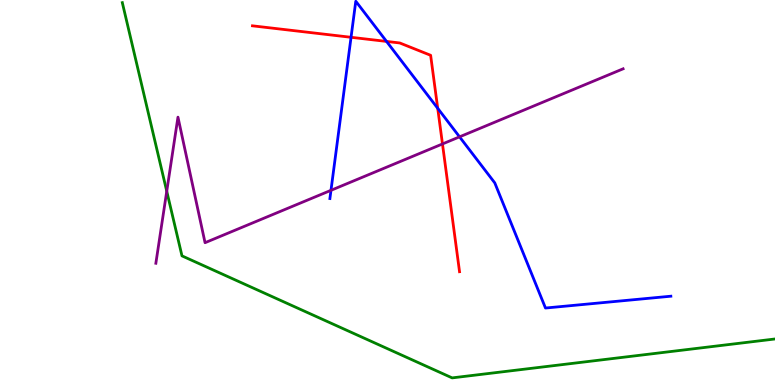[{'lines': ['blue', 'red'], 'intersections': [{'x': 4.53, 'y': 9.03}, {'x': 4.99, 'y': 8.92}, {'x': 5.65, 'y': 7.19}]}, {'lines': ['green', 'red'], 'intersections': []}, {'lines': ['purple', 'red'], 'intersections': [{'x': 5.71, 'y': 6.26}]}, {'lines': ['blue', 'green'], 'intersections': []}, {'lines': ['blue', 'purple'], 'intersections': [{'x': 4.27, 'y': 5.06}, {'x': 5.93, 'y': 6.45}]}, {'lines': ['green', 'purple'], 'intersections': [{'x': 2.15, 'y': 5.03}]}]